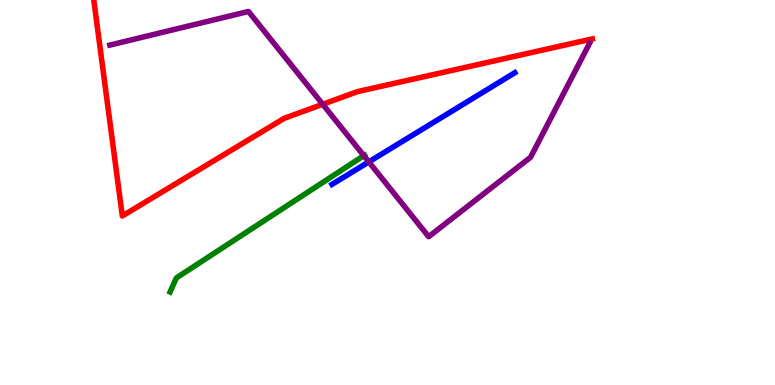[{'lines': ['blue', 'red'], 'intersections': []}, {'lines': ['green', 'red'], 'intersections': []}, {'lines': ['purple', 'red'], 'intersections': [{'x': 4.16, 'y': 7.29}]}, {'lines': ['blue', 'green'], 'intersections': []}, {'lines': ['blue', 'purple'], 'intersections': [{'x': 4.76, 'y': 5.79}]}, {'lines': ['green', 'purple'], 'intersections': [{'x': 4.69, 'y': 5.96}]}]